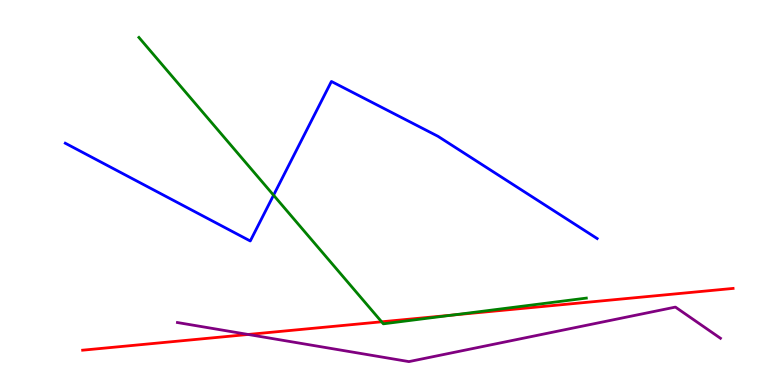[{'lines': ['blue', 'red'], 'intersections': []}, {'lines': ['green', 'red'], 'intersections': [{'x': 4.92, 'y': 1.64}, {'x': 5.84, 'y': 1.82}]}, {'lines': ['purple', 'red'], 'intersections': [{'x': 3.2, 'y': 1.31}]}, {'lines': ['blue', 'green'], 'intersections': [{'x': 3.53, 'y': 4.93}]}, {'lines': ['blue', 'purple'], 'intersections': []}, {'lines': ['green', 'purple'], 'intersections': []}]